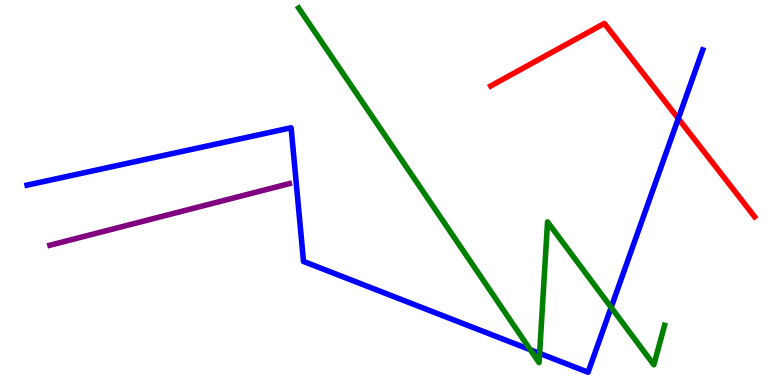[{'lines': ['blue', 'red'], 'intersections': [{'x': 8.75, 'y': 6.92}]}, {'lines': ['green', 'red'], 'intersections': []}, {'lines': ['purple', 'red'], 'intersections': []}, {'lines': ['blue', 'green'], 'intersections': [{'x': 6.84, 'y': 0.915}, {'x': 6.96, 'y': 0.821}, {'x': 7.89, 'y': 2.02}]}, {'lines': ['blue', 'purple'], 'intersections': []}, {'lines': ['green', 'purple'], 'intersections': []}]